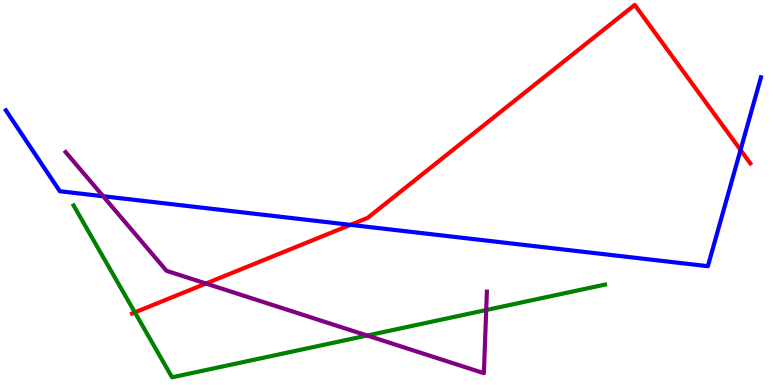[{'lines': ['blue', 'red'], 'intersections': [{'x': 4.52, 'y': 4.16}, {'x': 9.56, 'y': 6.1}]}, {'lines': ['green', 'red'], 'intersections': [{'x': 1.74, 'y': 1.89}]}, {'lines': ['purple', 'red'], 'intersections': [{'x': 2.66, 'y': 2.64}]}, {'lines': ['blue', 'green'], 'intersections': []}, {'lines': ['blue', 'purple'], 'intersections': [{'x': 1.33, 'y': 4.9}]}, {'lines': ['green', 'purple'], 'intersections': [{'x': 4.74, 'y': 1.29}, {'x': 6.27, 'y': 1.95}]}]